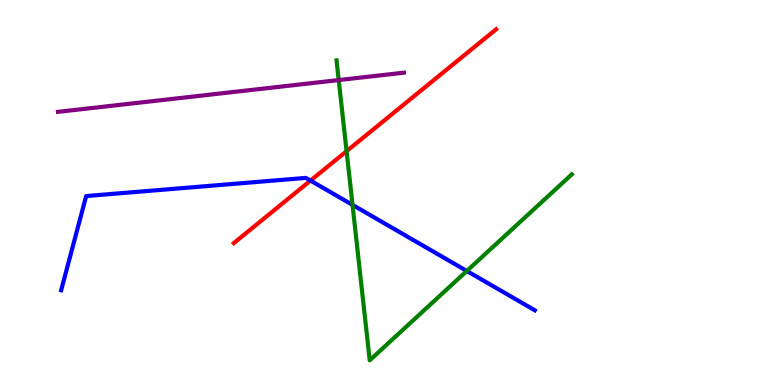[{'lines': ['blue', 'red'], 'intersections': [{'x': 4.01, 'y': 5.31}]}, {'lines': ['green', 'red'], 'intersections': [{'x': 4.47, 'y': 6.07}]}, {'lines': ['purple', 'red'], 'intersections': []}, {'lines': ['blue', 'green'], 'intersections': [{'x': 4.55, 'y': 4.68}, {'x': 6.02, 'y': 2.96}]}, {'lines': ['blue', 'purple'], 'intersections': []}, {'lines': ['green', 'purple'], 'intersections': [{'x': 4.37, 'y': 7.92}]}]